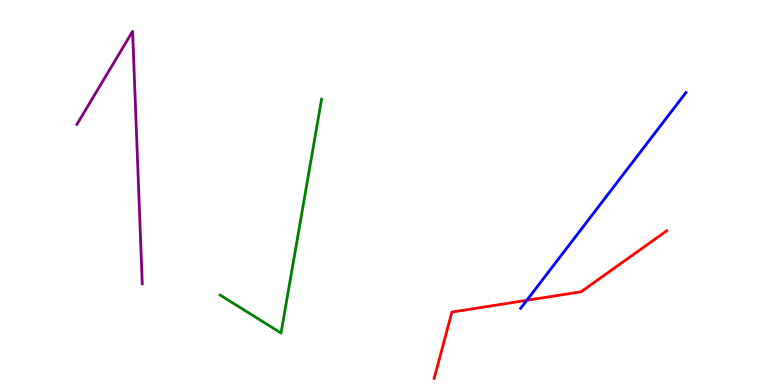[{'lines': ['blue', 'red'], 'intersections': [{'x': 6.8, 'y': 2.2}]}, {'lines': ['green', 'red'], 'intersections': []}, {'lines': ['purple', 'red'], 'intersections': []}, {'lines': ['blue', 'green'], 'intersections': []}, {'lines': ['blue', 'purple'], 'intersections': []}, {'lines': ['green', 'purple'], 'intersections': []}]